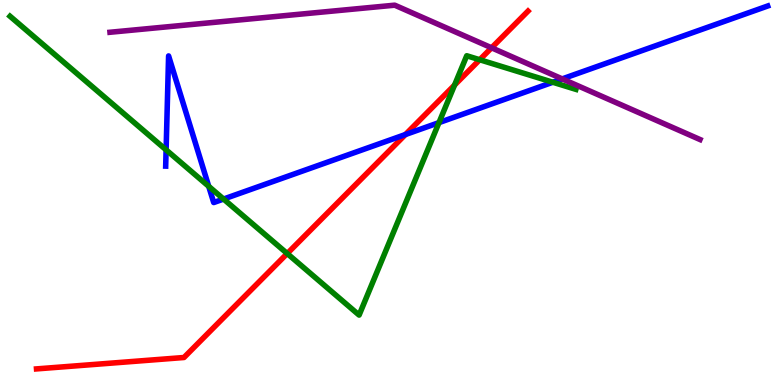[{'lines': ['blue', 'red'], 'intersections': [{'x': 5.23, 'y': 6.51}]}, {'lines': ['green', 'red'], 'intersections': [{'x': 3.71, 'y': 3.41}, {'x': 5.87, 'y': 7.79}, {'x': 6.19, 'y': 8.45}]}, {'lines': ['purple', 'red'], 'intersections': [{'x': 6.34, 'y': 8.76}]}, {'lines': ['blue', 'green'], 'intersections': [{'x': 2.14, 'y': 6.11}, {'x': 2.69, 'y': 5.16}, {'x': 2.88, 'y': 4.83}, {'x': 5.66, 'y': 6.81}, {'x': 7.13, 'y': 7.86}]}, {'lines': ['blue', 'purple'], 'intersections': [{'x': 7.25, 'y': 7.95}]}, {'lines': ['green', 'purple'], 'intersections': []}]